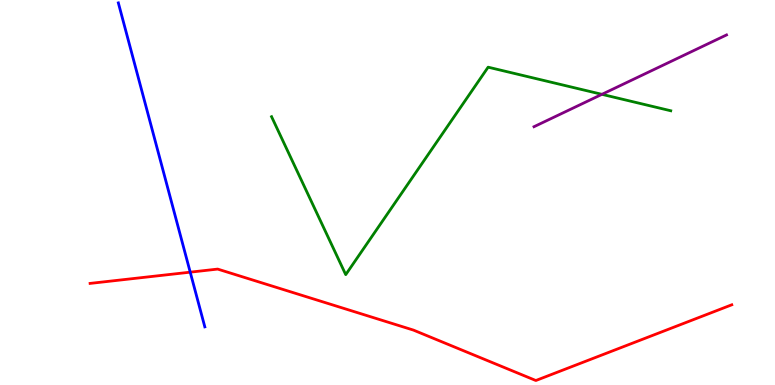[{'lines': ['blue', 'red'], 'intersections': [{'x': 2.45, 'y': 2.93}]}, {'lines': ['green', 'red'], 'intersections': []}, {'lines': ['purple', 'red'], 'intersections': []}, {'lines': ['blue', 'green'], 'intersections': []}, {'lines': ['blue', 'purple'], 'intersections': []}, {'lines': ['green', 'purple'], 'intersections': [{'x': 7.77, 'y': 7.55}]}]